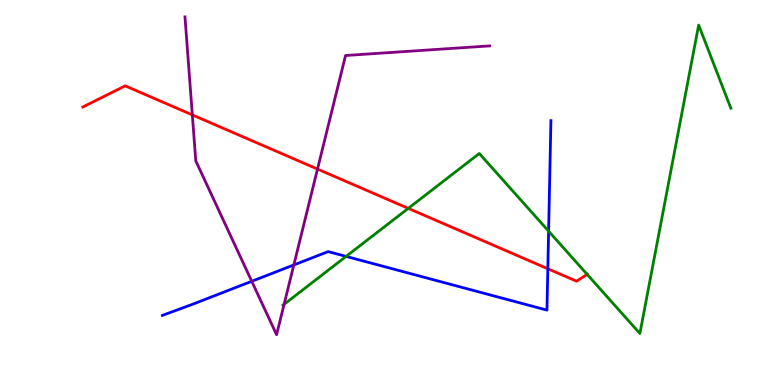[{'lines': ['blue', 'red'], 'intersections': [{'x': 7.07, 'y': 3.02}]}, {'lines': ['green', 'red'], 'intersections': [{'x': 5.27, 'y': 4.59}, {'x': 7.58, 'y': 2.87}]}, {'lines': ['purple', 'red'], 'intersections': [{'x': 2.48, 'y': 7.02}, {'x': 4.1, 'y': 5.61}]}, {'lines': ['blue', 'green'], 'intersections': [{'x': 4.47, 'y': 3.34}, {'x': 7.08, 'y': 4.0}]}, {'lines': ['blue', 'purple'], 'intersections': [{'x': 3.25, 'y': 2.69}, {'x': 3.79, 'y': 3.12}]}, {'lines': ['green', 'purple'], 'intersections': [{'x': 3.67, 'y': 2.1}]}]